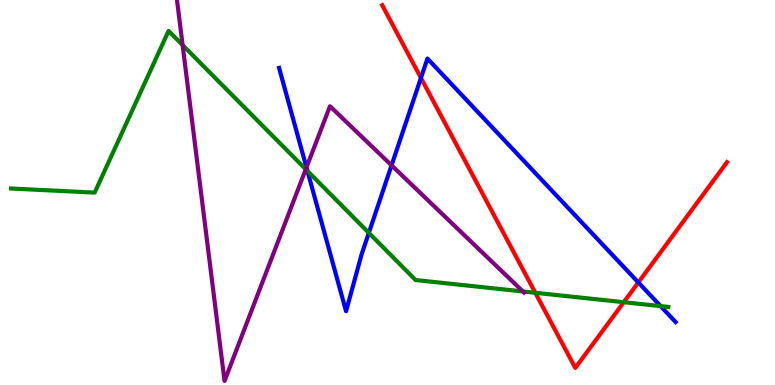[{'lines': ['blue', 'red'], 'intersections': [{'x': 5.43, 'y': 7.98}, {'x': 8.24, 'y': 2.66}]}, {'lines': ['green', 'red'], 'intersections': [{'x': 6.91, 'y': 2.4}, {'x': 8.05, 'y': 2.15}]}, {'lines': ['purple', 'red'], 'intersections': []}, {'lines': ['blue', 'green'], 'intersections': [{'x': 3.97, 'y': 5.56}, {'x': 4.76, 'y': 3.95}, {'x': 8.52, 'y': 2.05}]}, {'lines': ['blue', 'purple'], 'intersections': [{'x': 3.95, 'y': 5.65}, {'x': 5.05, 'y': 5.71}]}, {'lines': ['green', 'purple'], 'intersections': [{'x': 2.36, 'y': 8.83}, {'x': 3.95, 'y': 5.6}, {'x': 6.75, 'y': 2.43}]}]